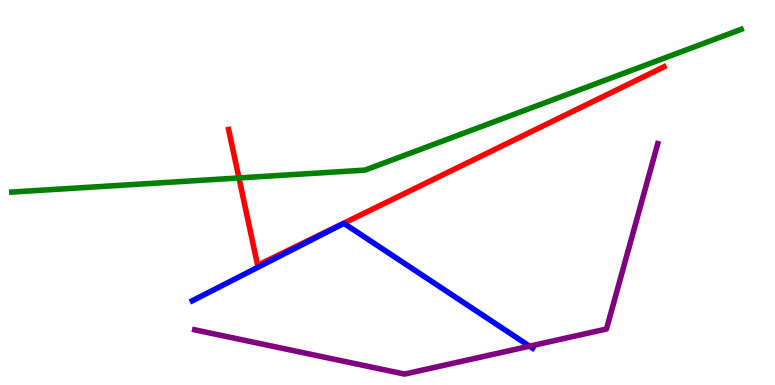[{'lines': ['blue', 'red'], 'intersections': []}, {'lines': ['green', 'red'], 'intersections': [{'x': 3.08, 'y': 5.38}]}, {'lines': ['purple', 'red'], 'intersections': []}, {'lines': ['blue', 'green'], 'intersections': []}, {'lines': ['blue', 'purple'], 'intersections': [{'x': 6.83, 'y': 1.01}]}, {'lines': ['green', 'purple'], 'intersections': []}]